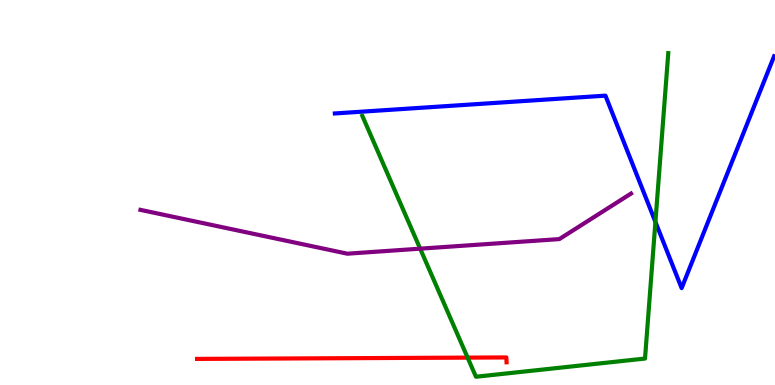[{'lines': ['blue', 'red'], 'intersections': []}, {'lines': ['green', 'red'], 'intersections': [{'x': 6.03, 'y': 0.711}]}, {'lines': ['purple', 'red'], 'intersections': []}, {'lines': ['blue', 'green'], 'intersections': [{'x': 8.46, 'y': 4.24}]}, {'lines': ['blue', 'purple'], 'intersections': []}, {'lines': ['green', 'purple'], 'intersections': [{'x': 5.42, 'y': 3.54}]}]